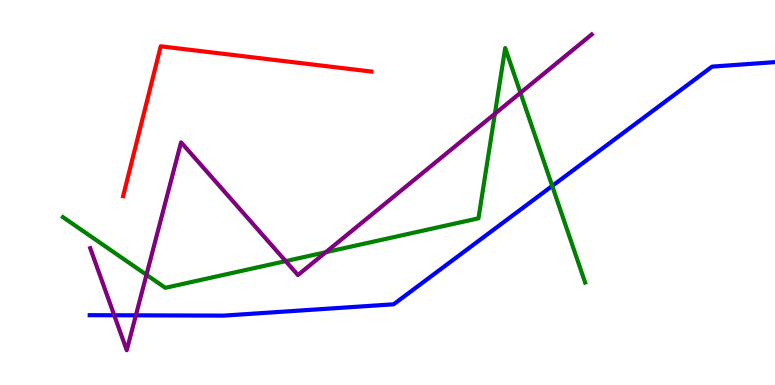[{'lines': ['blue', 'red'], 'intersections': []}, {'lines': ['green', 'red'], 'intersections': []}, {'lines': ['purple', 'red'], 'intersections': []}, {'lines': ['blue', 'green'], 'intersections': [{'x': 7.13, 'y': 5.17}]}, {'lines': ['blue', 'purple'], 'intersections': [{'x': 1.47, 'y': 1.81}, {'x': 1.75, 'y': 1.81}]}, {'lines': ['green', 'purple'], 'intersections': [{'x': 1.89, 'y': 2.86}, {'x': 3.69, 'y': 3.22}, {'x': 4.2, 'y': 3.45}, {'x': 6.39, 'y': 7.05}, {'x': 6.72, 'y': 7.59}]}]